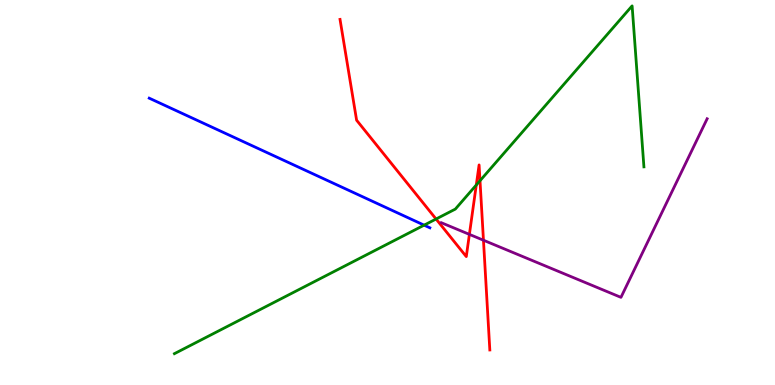[{'lines': ['blue', 'red'], 'intersections': []}, {'lines': ['green', 'red'], 'intersections': [{'x': 5.63, 'y': 4.31}, {'x': 6.15, 'y': 5.19}, {'x': 6.19, 'y': 5.31}]}, {'lines': ['purple', 'red'], 'intersections': [{'x': 6.06, 'y': 3.91}, {'x': 6.24, 'y': 3.76}]}, {'lines': ['blue', 'green'], 'intersections': [{'x': 5.47, 'y': 4.15}]}, {'lines': ['blue', 'purple'], 'intersections': []}, {'lines': ['green', 'purple'], 'intersections': []}]